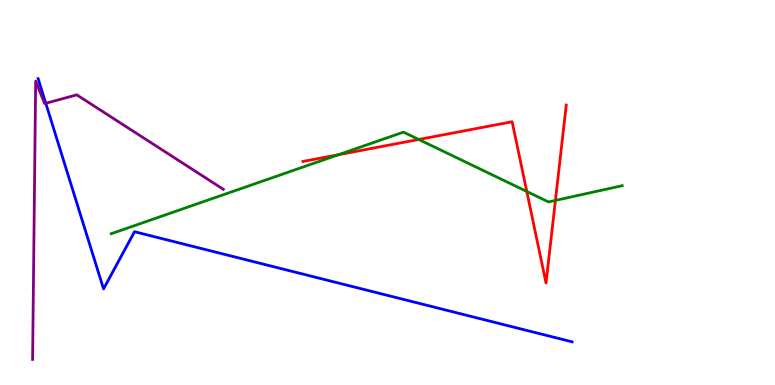[{'lines': ['blue', 'red'], 'intersections': []}, {'lines': ['green', 'red'], 'intersections': [{'x': 4.37, 'y': 5.98}, {'x': 5.4, 'y': 6.38}, {'x': 6.8, 'y': 5.03}, {'x': 7.17, 'y': 4.79}]}, {'lines': ['purple', 'red'], 'intersections': []}, {'lines': ['blue', 'green'], 'intersections': []}, {'lines': ['blue', 'purple'], 'intersections': [{'x': 0.591, 'y': 7.32}]}, {'lines': ['green', 'purple'], 'intersections': []}]